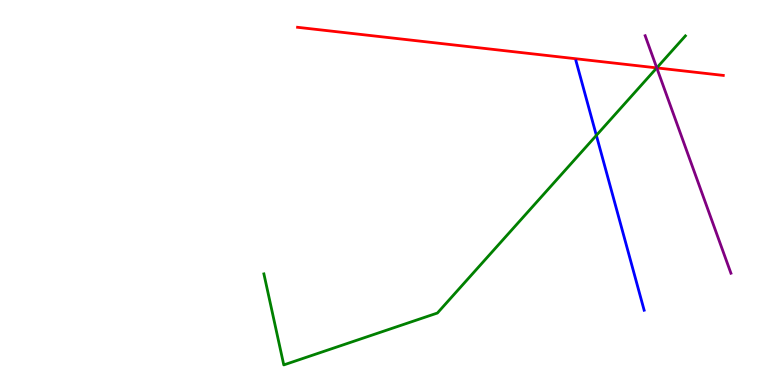[{'lines': ['blue', 'red'], 'intersections': []}, {'lines': ['green', 'red'], 'intersections': [{'x': 8.47, 'y': 8.24}]}, {'lines': ['purple', 'red'], 'intersections': [{'x': 8.47, 'y': 8.24}]}, {'lines': ['blue', 'green'], 'intersections': [{'x': 7.69, 'y': 6.48}]}, {'lines': ['blue', 'purple'], 'intersections': []}, {'lines': ['green', 'purple'], 'intersections': [{'x': 8.47, 'y': 8.24}]}]